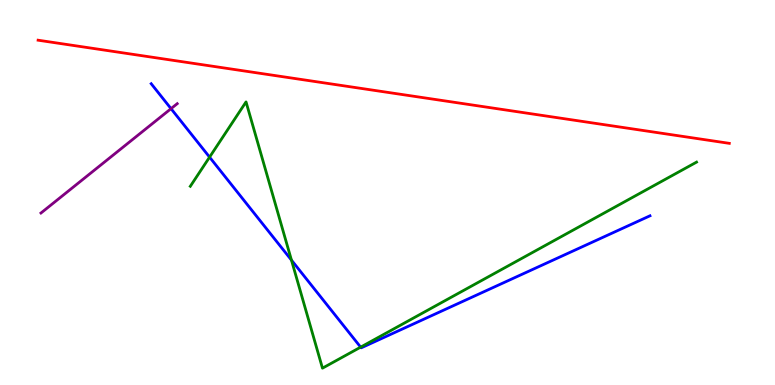[{'lines': ['blue', 'red'], 'intersections': []}, {'lines': ['green', 'red'], 'intersections': []}, {'lines': ['purple', 'red'], 'intersections': []}, {'lines': ['blue', 'green'], 'intersections': [{'x': 2.7, 'y': 5.92}, {'x': 3.76, 'y': 3.24}, {'x': 4.65, 'y': 0.983}]}, {'lines': ['blue', 'purple'], 'intersections': [{'x': 2.21, 'y': 7.18}]}, {'lines': ['green', 'purple'], 'intersections': []}]